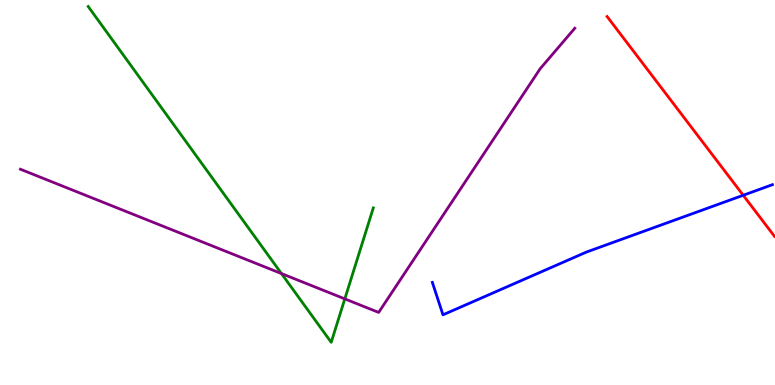[{'lines': ['blue', 'red'], 'intersections': [{'x': 9.59, 'y': 4.93}]}, {'lines': ['green', 'red'], 'intersections': []}, {'lines': ['purple', 'red'], 'intersections': []}, {'lines': ['blue', 'green'], 'intersections': []}, {'lines': ['blue', 'purple'], 'intersections': []}, {'lines': ['green', 'purple'], 'intersections': [{'x': 3.63, 'y': 2.89}, {'x': 4.45, 'y': 2.24}]}]